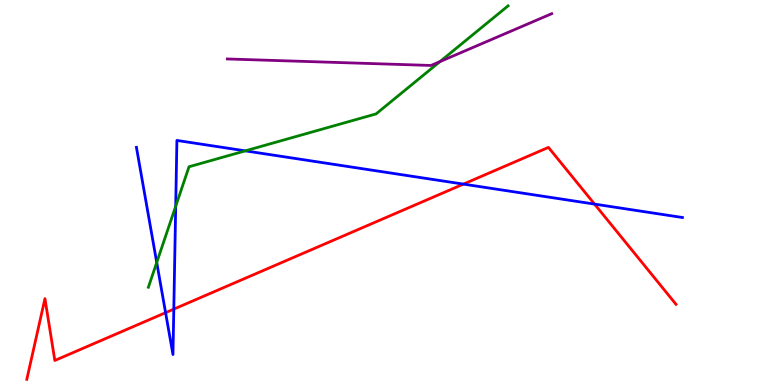[{'lines': ['blue', 'red'], 'intersections': [{'x': 2.14, 'y': 1.88}, {'x': 2.24, 'y': 1.97}, {'x': 5.98, 'y': 5.22}, {'x': 7.67, 'y': 4.7}]}, {'lines': ['green', 'red'], 'intersections': []}, {'lines': ['purple', 'red'], 'intersections': []}, {'lines': ['blue', 'green'], 'intersections': [{'x': 2.02, 'y': 3.18}, {'x': 2.27, 'y': 4.64}, {'x': 3.16, 'y': 6.08}]}, {'lines': ['blue', 'purple'], 'intersections': []}, {'lines': ['green', 'purple'], 'intersections': [{'x': 5.68, 'y': 8.4}]}]